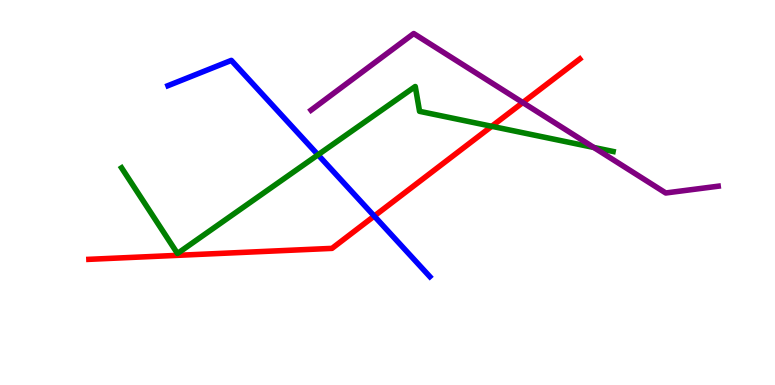[{'lines': ['blue', 'red'], 'intersections': [{'x': 4.83, 'y': 4.39}]}, {'lines': ['green', 'red'], 'intersections': [{'x': 6.34, 'y': 6.72}]}, {'lines': ['purple', 'red'], 'intersections': [{'x': 6.75, 'y': 7.34}]}, {'lines': ['blue', 'green'], 'intersections': [{'x': 4.1, 'y': 5.98}]}, {'lines': ['blue', 'purple'], 'intersections': []}, {'lines': ['green', 'purple'], 'intersections': [{'x': 7.66, 'y': 6.17}]}]